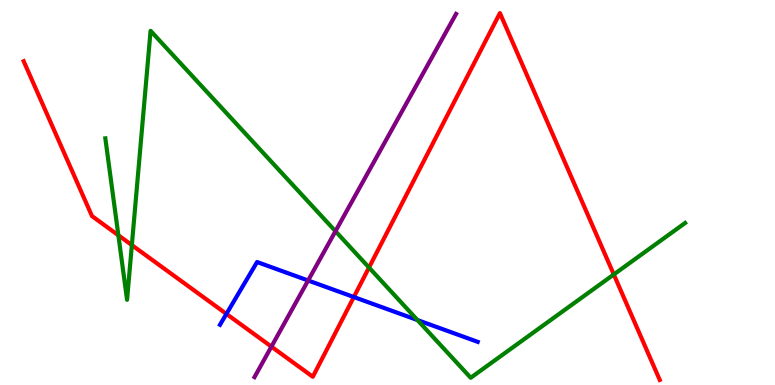[{'lines': ['blue', 'red'], 'intersections': [{'x': 2.92, 'y': 1.85}, {'x': 4.57, 'y': 2.28}]}, {'lines': ['green', 'red'], 'intersections': [{'x': 1.53, 'y': 3.89}, {'x': 1.7, 'y': 3.63}, {'x': 4.76, 'y': 3.05}, {'x': 7.92, 'y': 2.87}]}, {'lines': ['purple', 'red'], 'intersections': [{'x': 3.5, 'y': 0.996}]}, {'lines': ['blue', 'green'], 'intersections': [{'x': 5.39, 'y': 1.69}]}, {'lines': ['blue', 'purple'], 'intersections': [{'x': 3.98, 'y': 2.71}]}, {'lines': ['green', 'purple'], 'intersections': [{'x': 4.33, 'y': 3.99}]}]